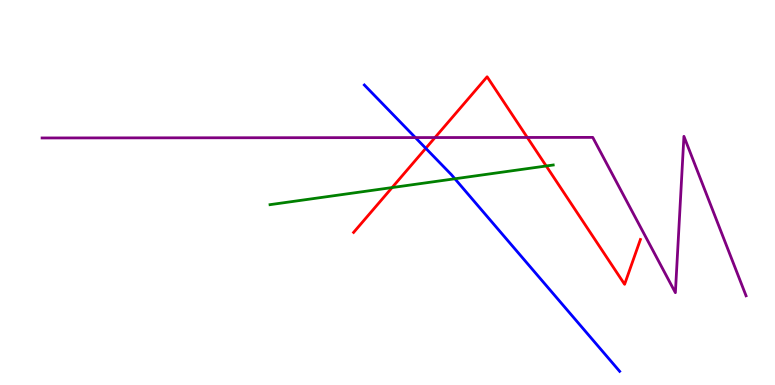[{'lines': ['blue', 'red'], 'intersections': [{'x': 5.49, 'y': 6.15}]}, {'lines': ['green', 'red'], 'intersections': [{'x': 5.06, 'y': 5.13}, {'x': 7.05, 'y': 5.69}]}, {'lines': ['purple', 'red'], 'intersections': [{'x': 5.61, 'y': 6.43}, {'x': 6.8, 'y': 6.43}]}, {'lines': ['blue', 'green'], 'intersections': [{'x': 5.87, 'y': 5.36}]}, {'lines': ['blue', 'purple'], 'intersections': [{'x': 5.36, 'y': 6.43}]}, {'lines': ['green', 'purple'], 'intersections': []}]